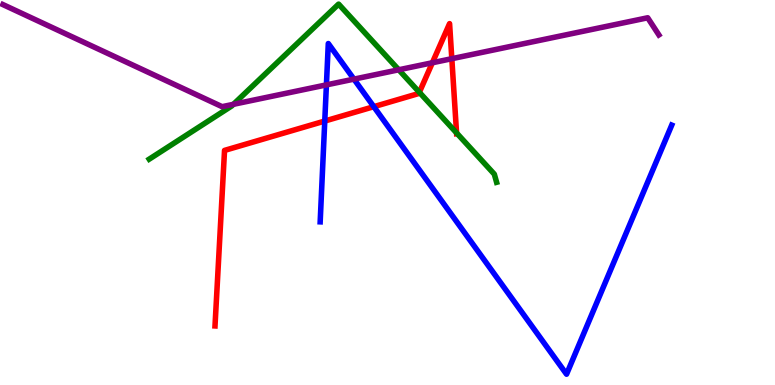[{'lines': ['blue', 'red'], 'intersections': [{'x': 4.19, 'y': 6.86}, {'x': 4.82, 'y': 7.23}]}, {'lines': ['green', 'red'], 'intersections': [{'x': 5.41, 'y': 7.6}, {'x': 5.89, 'y': 6.55}]}, {'lines': ['purple', 'red'], 'intersections': [{'x': 5.58, 'y': 8.37}, {'x': 5.83, 'y': 8.48}]}, {'lines': ['blue', 'green'], 'intersections': []}, {'lines': ['blue', 'purple'], 'intersections': [{'x': 4.21, 'y': 7.8}, {'x': 4.57, 'y': 7.94}]}, {'lines': ['green', 'purple'], 'intersections': [{'x': 3.01, 'y': 7.29}, {'x': 5.15, 'y': 8.19}]}]